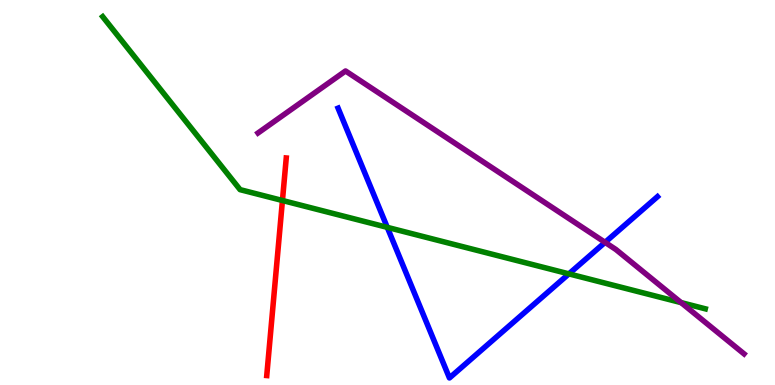[{'lines': ['blue', 'red'], 'intersections': []}, {'lines': ['green', 'red'], 'intersections': [{'x': 3.64, 'y': 4.79}]}, {'lines': ['purple', 'red'], 'intersections': []}, {'lines': ['blue', 'green'], 'intersections': [{'x': 5.0, 'y': 4.09}, {'x': 7.34, 'y': 2.89}]}, {'lines': ['blue', 'purple'], 'intersections': [{'x': 7.81, 'y': 3.71}]}, {'lines': ['green', 'purple'], 'intersections': [{'x': 8.79, 'y': 2.14}]}]